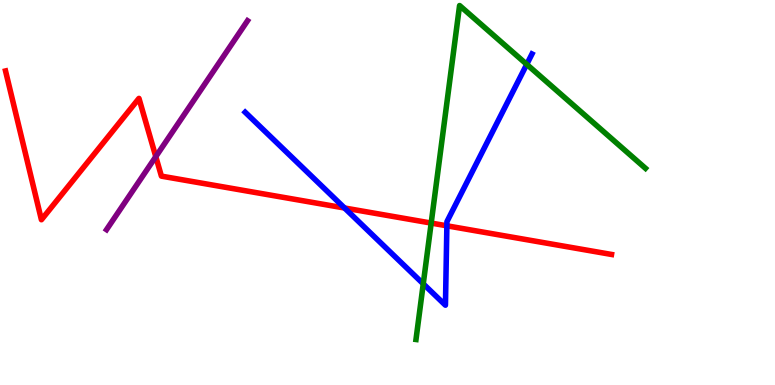[{'lines': ['blue', 'red'], 'intersections': [{'x': 4.45, 'y': 4.6}, {'x': 5.77, 'y': 4.13}]}, {'lines': ['green', 'red'], 'intersections': [{'x': 5.56, 'y': 4.21}]}, {'lines': ['purple', 'red'], 'intersections': [{'x': 2.01, 'y': 5.93}]}, {'lines': ['blue', 'green'], 'intersections': [{'x': 5.46, 'y': 2.63}, {'x': 6.8, 'y': 8.33}]}, {'lines': ['blue', 'purple'], 'intersections': []}, {'lines': ['green', 'purple'], 'intersections': []}]